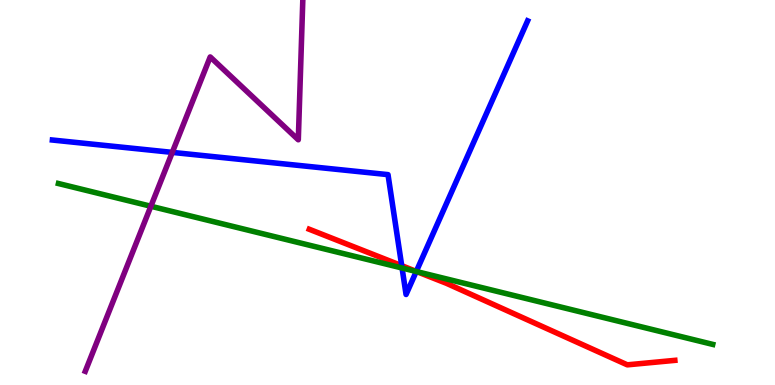[{'lines': ['blue', 'red'], 'intersections': [{'x': 5.18, 'y': 3.1}, {'x': 5.37, 'y': 2.95}]}, {'lines': ['green', 'red'], 'intersections': [{'x': 5.38, 'y': 2.94}]}, {'lines': ['purple', 'red'], 'intersections': []}, {'lines': ['blue', 'green'], 'intersections': [{'x': 5.19, 'y': 3.04}, {'x': 5.37, 'y': 2.95}]}, {'lines': ['blue', 'purple'], 'intersections': [{'x': 2.22, 'y': 6.04}]}, {'lines': ['green', 'purple'], 'intersections': [{'x': 1.95, 'y': 4.64}]}]